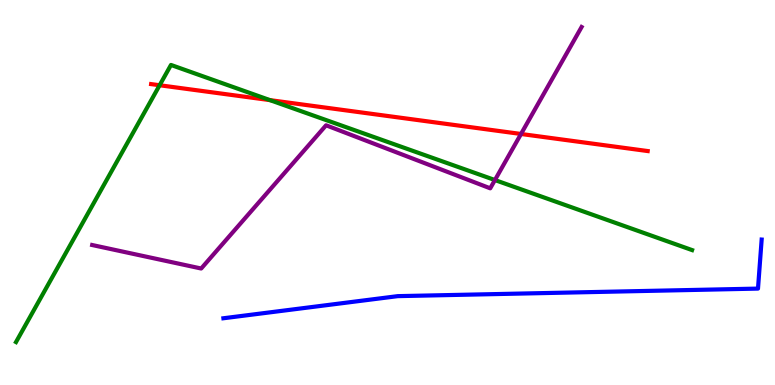[{'lines': ['blue', 'red'], 'intersections': []}, {'lines': ['green', 'red'], 'intersections': [{'x': 2.06, 'y': 7.79}, {'x': 3.48, 'y': 7.4}]}, {'lines': ['purple', 'red'], 'intersections': [{'x': 6.72, 'y': 6.52}]}, {'lines': ['blue', 'green'], 'intersections': []}, {'lines': ['blue', 'purple'], 'intersections': []}, {'lines': ['green', 'purple'], 'intersections': [{'x': 6.39, 'y': 5.32}]}]